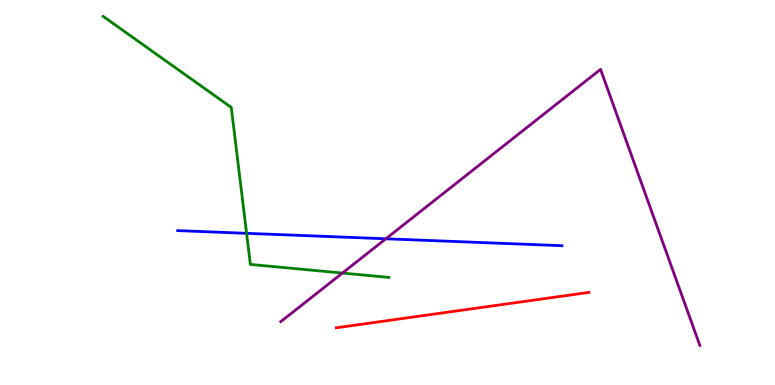[{'lines': ['blue', 'red'], 'intersections': []}, {'lines': ['green', 'red'], 'intersections': []}, {'lines': ['purple', 'red'], 'intersections': []}, {'lines': ['blue', 'green'], 'intersections': [{'x': 3.18, 'y': 3.94}]}, {'lines': ['blue', 'purple'], 'intersections': [{'x': 4.98, 'y': 3.8}]}, {'lines': ['green', 'purple'], 'intersections': [{'x': 4.42, 'y': 2.91}]}]